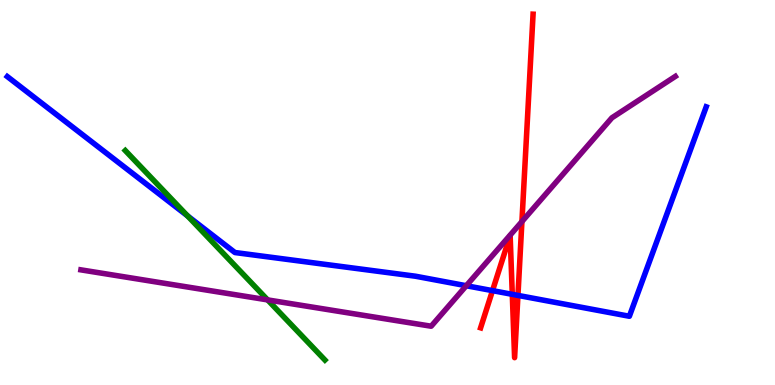[{'lines': ['blue', 'red'], 'intersections': [{'x': 6.35, 'y': 2.45}, {'x': 6.61, 'y': 2.35}, {'x': 6.68, 'y': 2.33}]}, {'lines': ['green', 'red'], 'intersections': []}, {'lines': ['purple', 'red'], 'intersections': [{'x': 6.73, 'y': 4.24}]}, {'lines': ['blue', 'green'], 'intersections': [{'x': 2.42, 'y': 4.39}]}, {'lines': ['blue', 'purple'], 'intersections': [{'x': 6.02, 'y': 2.58}]}, {'lines': ['green', 'purple'], 'intersections': [{'x': 3.45, 'y': 2.21}]}]